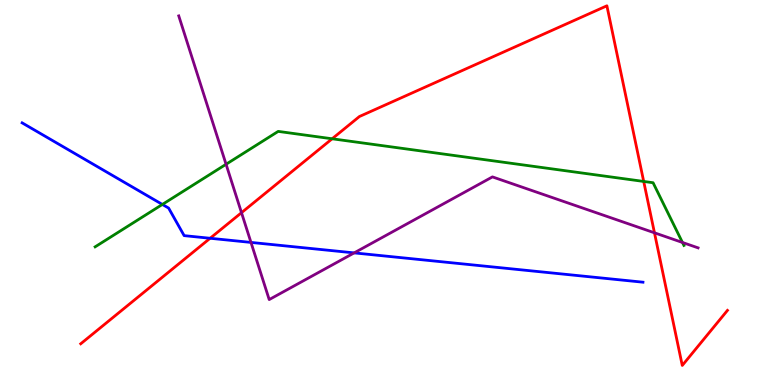[{'lines': ['blue', 'red'], 'intersections': [{'x': 2.71, 'y': 3.81}]}, {'lines': ['green', 'red'], 'intersections': [{'x': 4.29, 'y': 6.4}, {'x': 8.31, 'y': 5.29}]}, {'lines': ['purple', 'red'], 'intersections': [{'x': 3.12, 'y': 4.48}, {'x': 8.44, 'y': 3.95}]}, {'lines': ['blue', 'green'], 'intersections': [{'x': 2.1, 'y': 4.69}]}, {'lines': ['blue', 'purple'], 'intersections': [{'x': 3.24, 'y': 3.7}, {'x': 4.57, 'y': 3.43}]}, {'lines': ['green', 'purple'], 'intersections': [{'x': 2.92, 'y': 5.73}, {'x': 8.81, 'y': 3.7}]}]